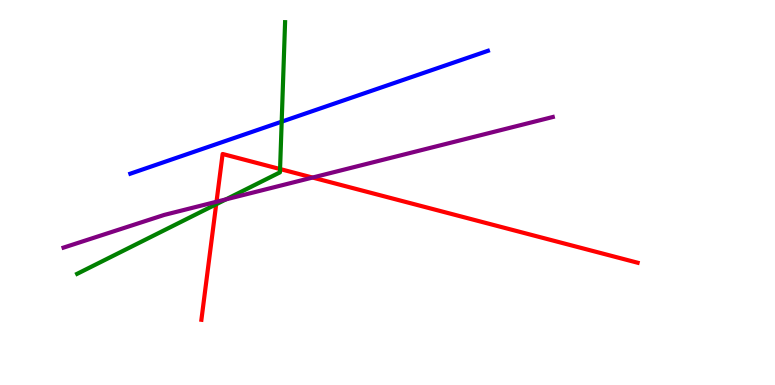[{'lines': ['blue', 'red'], 'intersections': []}, {'lines': ['green', 'red'], 'intersections': [{'x': 2.79, 'y': 4.69}, {'x': 3.61, 'y': 5.61}]}, {'lines': ['purple', 'red'], 'intersections': [{'x': 2.79, 'y': 4.76}, {'x': 4.03, 'y': 5.39}]}, {'lines': ['blue', 'green'], 'intersections': [{'x': 3.63, 'y': 6.84}]}, {'lines': ['blue', 'purple'], 'intersections': []}, {'lines': ['green', 'purple'], 'intersections': [{'x': 2.92, 'y': 4.82}]}]